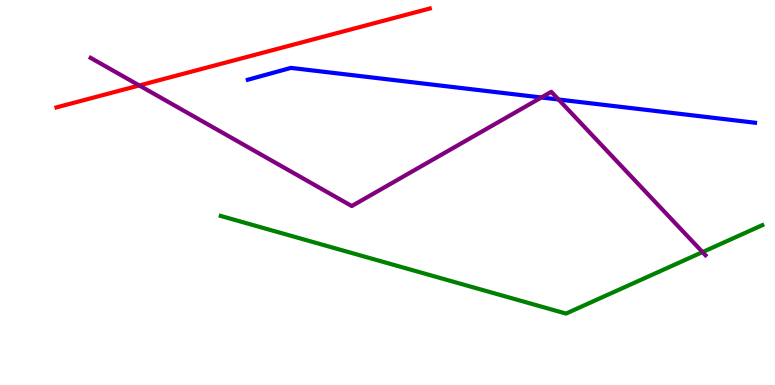[{'lines': ['blue', 'red'], 'intersections': []}, {'lines': ['green', 'red'], 'intersections': []}, {'lines': ['purple', 'red'], 'intersections': [{'x': 1.8, 'y': 7.78}]}, {'lines': ['blue', 'green'], 'intersections': []}, {'lines': ['blue', 'purple'], 'intersections': [{'x': 6.99, 'y': 7.47}, {'x': 7.21, 'y': 7.42}]}, {'lines': ['green', 'purple'], 'intersections': [{'x': 9.06, 'y': 3.45}]}]